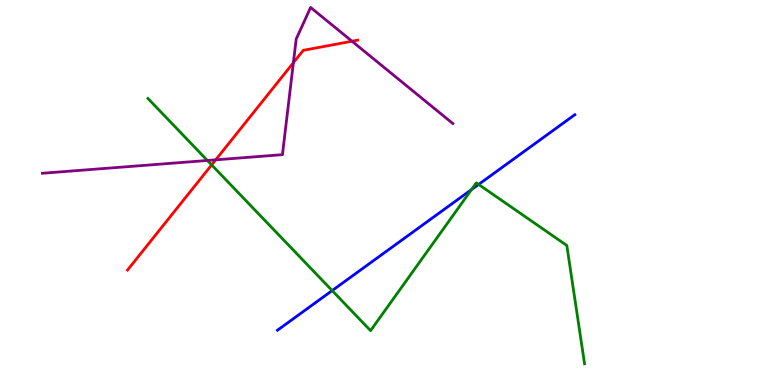[{'lines': ['blue', 'red'], 'intersections': []}, {'lines': ['green', 'red'], 'intersections': [{'x': 2.73, 'y': 5.72}]}, {'lines': ['purple', 'red'], 'intersections': [{'x': 2.78, 'y': 5.85}, {'x': 3.79, 'y': 8.37}, {'x': 4.54, 'y': 8.93}]}, {'lines': ['blue', 'green'], 'intersections': [{'x': 4.29, 'y': 2.45}, {'x': 6.08, 'y': 5.08}, {'x': 6.18, 'y': 5.21}]}, {'lines': ['blue', 'purple'], 'intersections': []}, {'lines': ['green', 'purple'], 'intersections': [{'x': 2.68, 'y': 5.83}]}]